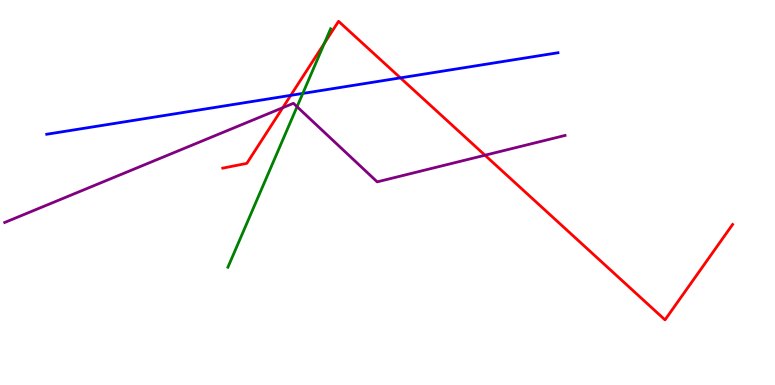[{'lines': ['blue', 'red'], 'intersections': [{'x': 3.75, 'y': 7.52}, {'x': 5.17, 'y': 7.98}]}, {'lines': ['green', 'red'], 'intersections': [{'x': 4.19, 'y': 8.88}]}, {'lines': ['purple', 'red'], 'intersections': [{'x': 3.65, 'y': 7.2}, {'x': 6.26, 'y': 5.97}]}, {'lines': ['blue', 'green'], 'intersections': [{'x': 3.91, 'y': 7.57}]}, {'lines': ['blue', 'purple'], 'intersections': []}, {'lines': ['green', 'purple'], 'intersections': [{'x': 3.83, 'y': 7.23}]}]